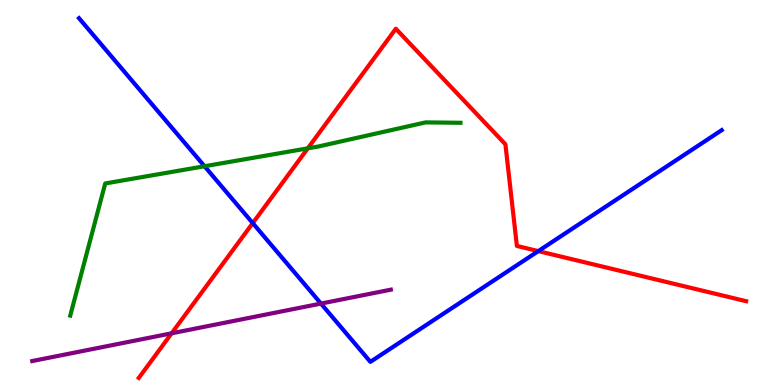[{'lines': ['blue', 'red'], 'intersections': [{'x': 3.26, 'y': 4.2}, {'x': 6.95, 'y': 3.48}]}, {'lines': ['green', 'red'], 'intersections': [{'x': 3.97, 'y': 6.15}]}, {'lines': ['purple', 'red'], 'intersections': [{'x': 2.21, 'y': 1.34}]}, {'lines': ['blue', 'green'], 'intersections': [{'x': 2.64, 'y': 5.68}]}, {'lines': ['blue', 'purple'], 'intersections': [{'x': 4.14, 'y': 2.11}]}, {'lines': ['green', 'purple'], 'intersections': []}]